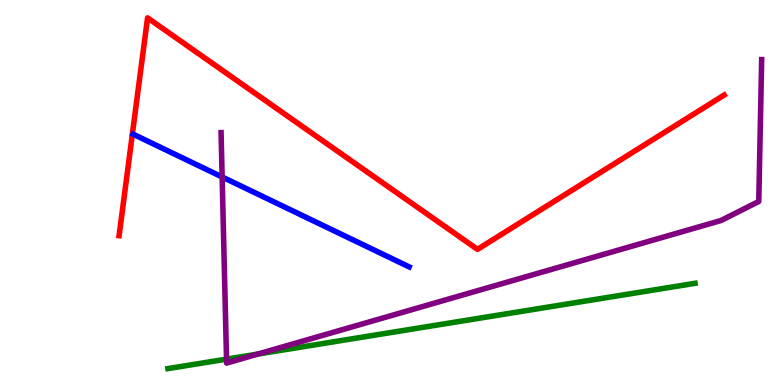[{'lines': ['blue', 'red'], 'intersections': []}, {'lines': ['green', 'red'], 'intersections': []}, {'lines': ['purple', 'red'], 'intersections': []}, {'lines': ['blue', 'green'], 'intersections': []}, {'lines': ['blue', 'purple'], 'intersections': [{'x': 2.87, 'y': 5.4}]}, {'lines': ['green', 'purple'], 'intersections': [{'x': 2.92, 'y': 0.672}, {'x': 3.33, 'y': 0.804}]}]